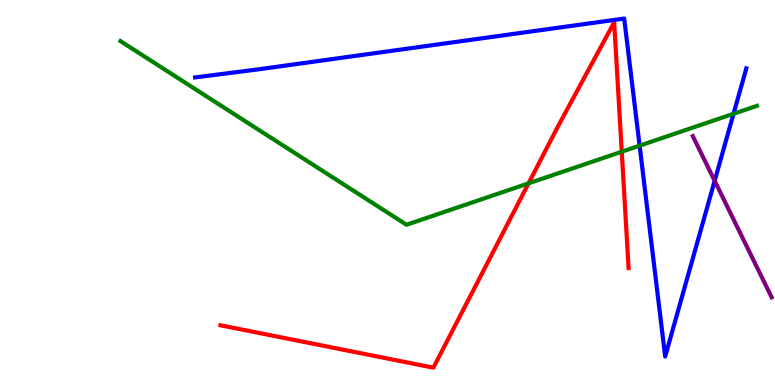[{'lines': ['blue', 'red'], 'intersections': []}, {'lines': ['green', 'red'], 'intersections': [{'x': 6.82, 'y': 5.24}, {'x': 8.02, 'y': 6.06}]}, {'lines': ['purple', 'red'], 'intersections': []}, {'lines': ['blue', 'green'], 'intersections': [{'x': 8.25, 'y': 6.22}, {'x': 9.47, 'y': 7.04}]}, {'lines': ['blue', 'purple'], 'intersections': [{'x': 9.22, 'y': 5.3}]}, {'lines': ['green', 'purple'], 'intersections': []}]